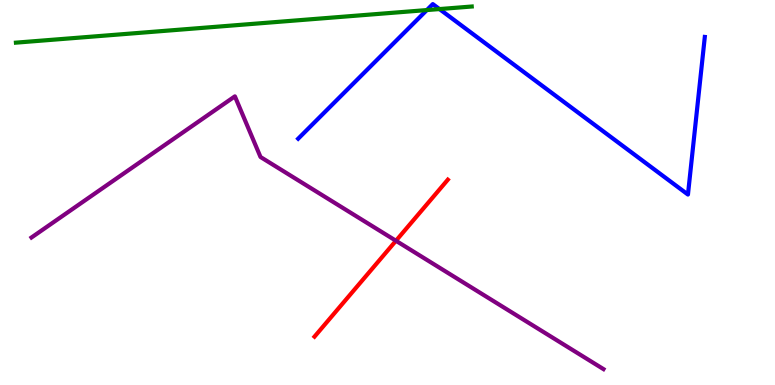[{'lines': ['blue', 'red'], 'intersections': []}, {'lines': ['green', 'red'], 'intersections': []}, {'lines': ['purple', 'red'], 'intersections': [{'x': 5.11, 'y': 3.75}]}, {'lines': ['blue', 'green'], 'intersections': [{'x': 5.51, 'y': 9.74}, {'x': 5.67, 'y': 9.76}]}, {'lines': ['blue', 'purple'], 'intersections': []}, {'lines': ['green', 'purple'], 'intersections': []}]